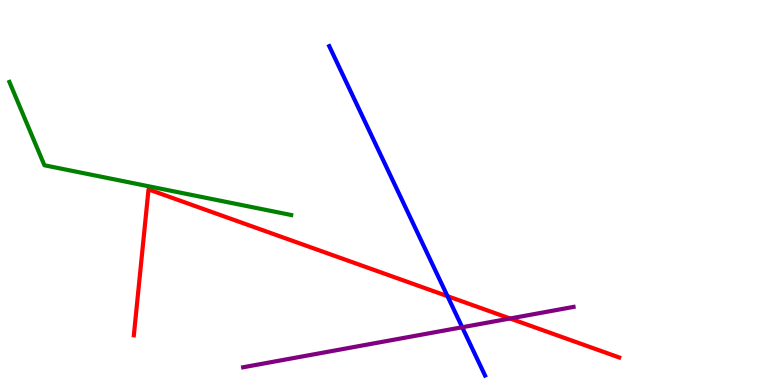[{'lines': ['blue', 'red'], 'intersections': [{'x': 5.77, 'y': 2.31}]}, {'lines': ['green', 'red'], 'intersections': []}, {'lines': ['purple', 'red'], 'intersections': [{'x': 6.58, 'y': 1.73}]}, {'lines': ['blue', 'green'], 'intersections': []}, {'lines': ['blue', 'purple'], 'intersections': [{'x': 5.96, 'y': 1.5}]}, {'lines': ['green', 'purple'], 'intersections': []}]